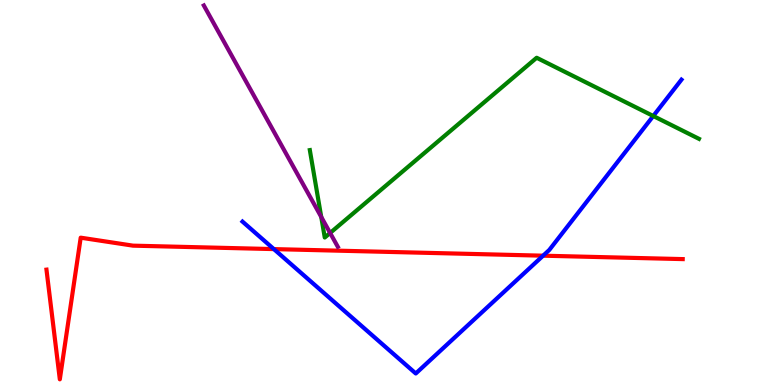[{'lines': ['blue', 'red'], 'intersections': [{'x': 3.53, 'y': 3.53}, {'x': 7.01, 'y': 3.36}]}, {'lines': ['green', 'red'], 'intersections': []}, {'lines': ['purple', 'red'], 'intersections': []}, {'lines': ['blue', 'green'], 'intersections': [{'x': 8.43, 'y': 6.99}]}, {'lines': ['blue', 'purple'], 'intersections': []}, {'lines': ['green', 'purple'], 'intersections': [{'x': 4.15, 'y': 4.36}, {'x': 4.26, 'y': 3.95}]}]